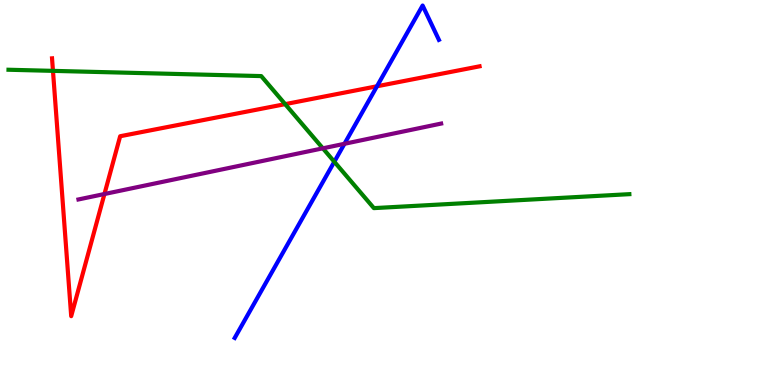[{'lines': ['blue', 'red'], 'intersections': [{'x': 4.86, 'y': 7.76}]}, {'lines': ['green', 'red'], 'intersections': [{'x': 0.684, 'y': 8.16}, {'x': 3.68, 'y': 7.3}]}, {'lines': ['purple', 'red'], 'intersections': [{'x': 1.35, 'y': 4.96}]}, {'lines': ['blue', 'green'], 'intersections': [{'x': 4.31, 'y': 5.8}]}, {'lines': ['blue', 'purple'], 'intersections': [{'x': 4.44, 'y': 6.26}]}, {'lines': ['green', 'purple'], 'intersections': [{'x': 4.17, 'y': 6.15}]}]